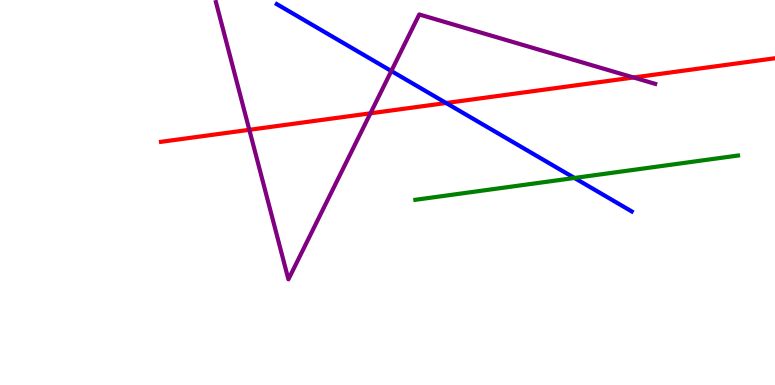[{'lines': ['blue', 'red'], 'intersections': [{'x': 5.76, 'y': 7.32}]}, {'lines': ['green', 'red'], 'intersections': []}, {'lines': ['purple', 'red'], 'intersections': [{'x': 3.22, 'y': 6.63}, {'x': 4.78, 'y': 7.06}, {'x': 8.17, 'y': 7.99}]}, {'lines': ['blue', 'green'], 'intersections': [{'x': 7.41, 'y': 5.38}]}, {'lines': ['blue', 'purple'], 'intersections': [{'x': 5.05, 'y': 8.16}]}, {'lines': ['green', 'purple'], 'intersections': []}]